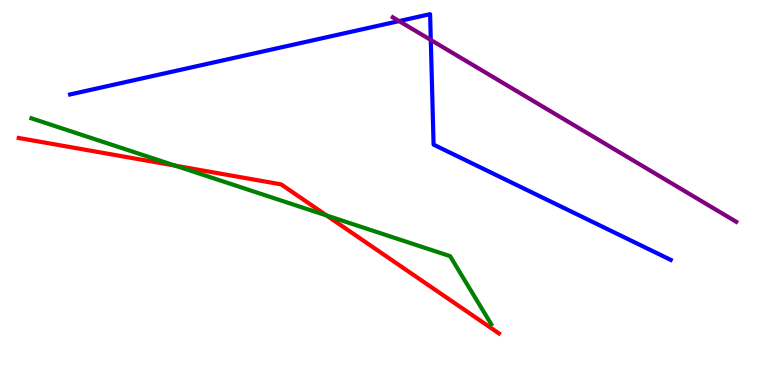[{'lines': ['blue', 'red'], 'intersections': []}, {'lines': ['green', 'red'], 'intersections': [{'x': 2.26, 'y': 5.7}, {'x': 4.21, 'y': 4.4}]}, {'lines': ['purple', 'red'], 'intersections': []}, {'lines': ['blue', 'green'], 'intersections': []}, {'lines': ['blue', 'purple'], 'intersections': [{'x': 5.15, 'y': 9.45}, {'x': 5.56, 'y': 8.96}]}, {'lines': ['green', 'purple'], 'intersections': []}]